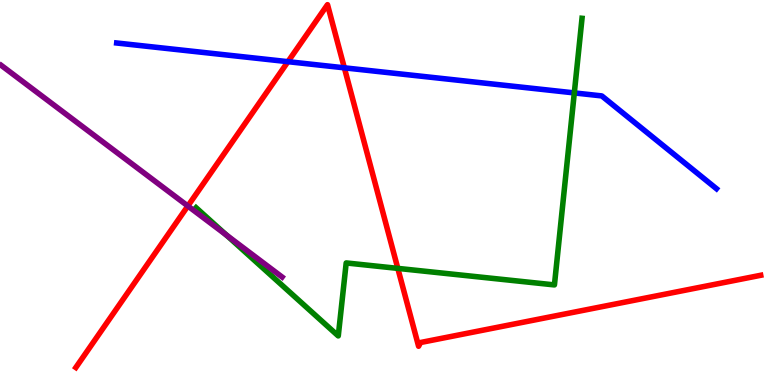[{'lines': ['blue', 'red'], 'intersections': [{'x': 3.72, 'y': 8.4}, {'x': 4.44, 'y': 8.24}]}, {'lines': ['green', 'red'], 'intersections': [{'x': 5.13, 'y': 3.03}]}, {'lines': ['purple', 'red'], 'intersections': [{'x': 2.42, 'y': 4.65}]}, {'lines': ['blue', 'green'], 'intersections': [{'x': 7.41, 'y': 7.59}]}, {'lines': ['blue', 'purple'], 'intersections': []}, {'lines': ['green', 'purple'], 'intersections': [{'x': 2.92, 'y': 3.9}]}]